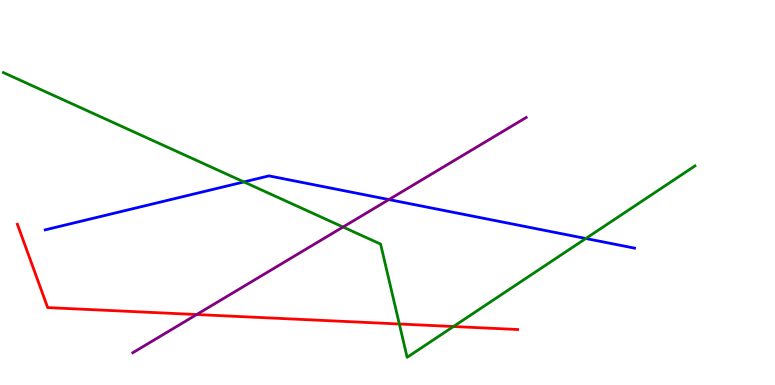[{'lines': ['blue', 'red'], 'intersections': []}, {'lines': ['green', 'red'], 'intersections': [{'x': 5.15, 'y': 1.58}, {'x': 5.85, 'y': 1.52}]}, {'lines': ['purple', 'red'], 'intersections': [{'x': 2.54, 'y': 1.83}]}, {'lines': ['blue', 'green'], 'intersections': [{'x': 3.15, 'y': 5.27}, {'x': 7.56, 'y': 3.81}]}, {'lines': ['blue', 'purple'], 'intersections': [{'x': 5.02, 'y': 4.82}]}, {'lines': ['green', 'purple'], 'intersections': [{'x': 4.43, 'y': 4.1}]}]